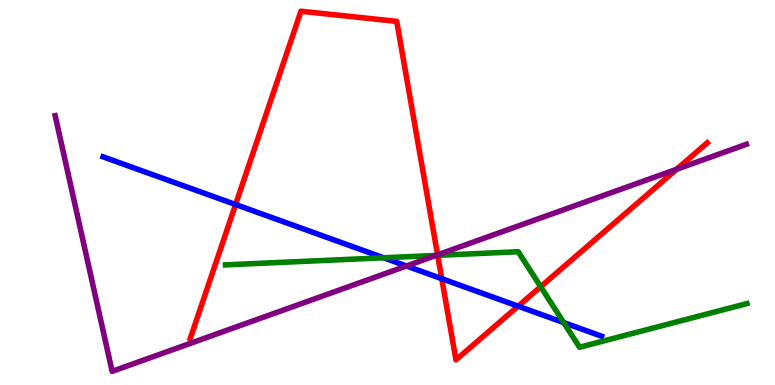[{'lines': ['blue', 'red'], 'intersections': [{'x': 3.04, 'y': 4.69}, {'x': 5.7, 'y': 2.76}, {'x': 6.69, 'y': 2.05}]}, {'lines': ['green', 'red'], 'intersections': [{'x': 5.65, 'y': 3.37}, {'x': 6.98, 'y': 2.55}]}, {'lines': ['purple', 'red'], 'intersections': [{'x': 5.65, 'y': 3.38}, {'x': 8.73, 'y': 5.6}]}, {'lines': ['blue', 'green'], 'intersections': [{'x': 4.95, 'y': 3.3}, {'x': 7.27, 'y': 1.62}]}, {'lines': ['blue', 'purple'], 'intersections': [{'x': 5.24, 'y': 3.09}]}, {'lines': ['green', 'purple'], 'intersections': [{'x': 5.63, 'y': 3.37}]}]